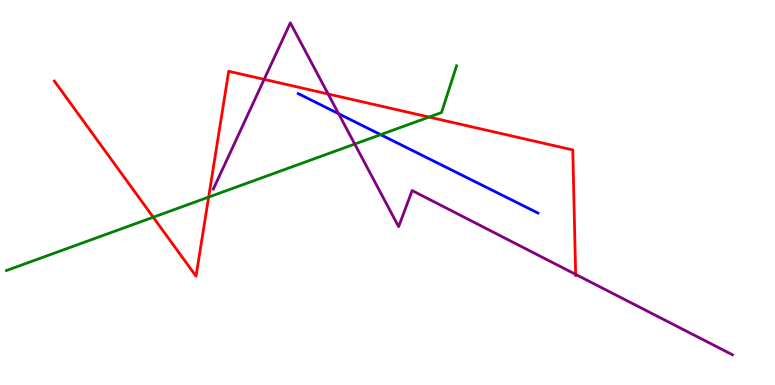[{'lines': ['blue', 'red'], 'intersections': []}, {'lines': ['green', 'red'], 'intersections': [{'x': 1.98, 'y': 4.36}, {'x': 2.69, 'y': 4.88}, {'x': 5.54, 'y': 6.96}]}, {'lines': ['purple', 'red'], 'intersections': [{'x': 3.41, 'y': 7.94}, {'x': 4.23, 'y': 7.56}, {'x': 7.43, 'y': 2.87}]}, {'lines': ['blue', 'green'], 'intersections': [{'x': 4.91, 'y': 6.5}]}, {'lines': ['blue', 'purple'], 'intersections': [{'x': 4.37, 'y': 7.05}]}, {'lines': ['green', 'purple'], 'intersections': [{'x': 4.58, 'y': 6.26}]}]